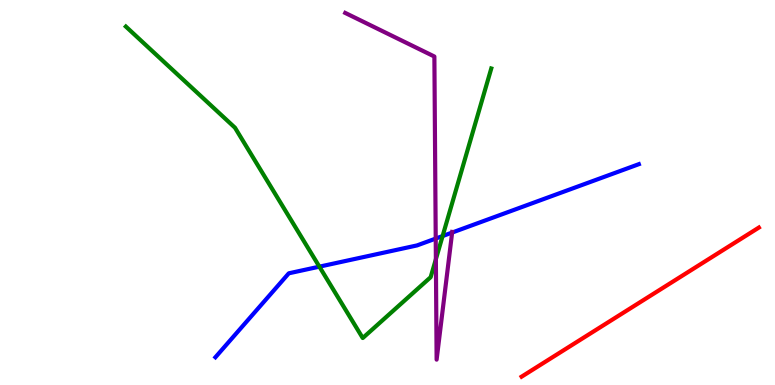[{'lines': ['blue', 'red'], 'intersections': []}, {'lines': ['green', 'red'], 'intersections': []}, {'lines': ['purple', 'red'], 'intersections': []}, {'lines': ['blue', 'green'], 'intersections': [{'x': 4.12, 'y': 3.07}, {'x': 5.71, 'y': 3.87}]}, {'lines': ['blue', 'purple'], 'intersections': [{'x': 5.62, 'y': 3.8}, {'x': 5.83, 'y': 3.96}]}, {'lines': ['green', 'purple'], 'intersections': [{'x': 5.62, 'y': 3.27}]}]